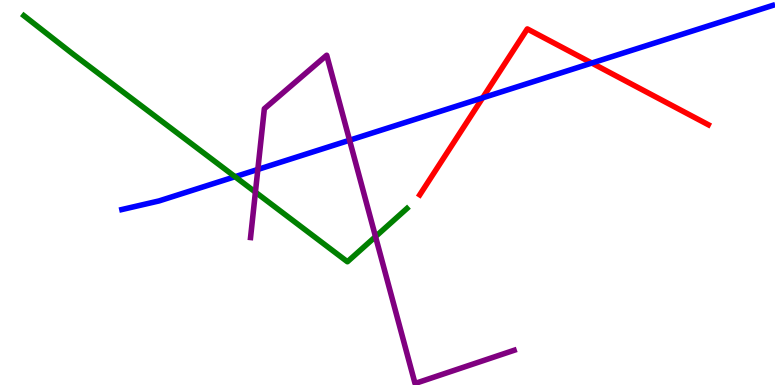[{'lines': ['blue', 'red'], 'intersections': [{'x': 6.23, 'y': 7.46}, {'x': 7.64, 'y': 8.36}]}, {'lines': ['green', 'red'], 'intersections': []}, {'lines': ['purple', 'red'], 'intersections': []}, {'lines': ['blue', 'green'], 'intersections': [{'x': 3.03, 'y': 5.41}]}, {'lines': ['blue', 'purple'], 'intersections': [{'x': 3.33, 'y': 5.6}, {'x': 4.51, 'y': 6.36}]}, {'lines': ['green', 'purple'], 'intersections': [{'x': 3.3, 'y': 5.01}, {'x': 4.85, 'y': 3.85}]}]